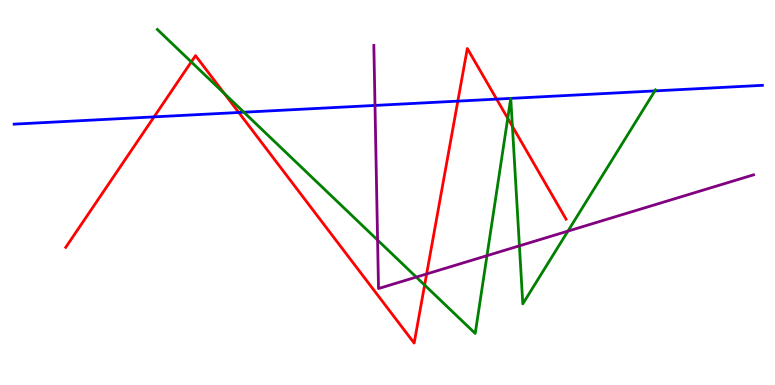[{'lines': ['blue', 'red'], 'intersections': [{'x': 1.99, 'y': 6.96}, {'x': 3.08, 'y': 7.08}, {'x': 5.91, 'y': 7.37}, {'x': 6.41, 'y': 7.43}]}, {'lines': ['green', 'red'], 'intersections': [{'x': 2.47, 'y': 8.39}, {'x': 2.89, 'y': 7.57}, {'x': 5.48, 'y': 2.6}, {'x': 6.55, 'y': 6.93}, {'x': 6.61, 'y': 6.72}]}, {'lines': ['purple', 'red'], 'intersections': [{'x': 5.5, 'y': 2.88}]}, {'lines': ['blue', 'green'], 'intersections': [{'x': 3.15, 'y': 7.09}, {'x': 6.59, 'y': 7.44}, {'x': 6.59, 'y': 7.44}, {'x': 8.45, 'y': 7.64}]}, {'lines': ['blue', 'purple'], 'intersections': [{'x': 4.84, 'y': 7.26}]}, {'lines': ['green', 'purple'], 'intersections': [{'x': 4.87, 'y': 3.76}, {'x': 5.37, 'y': 2.8}, {'x': 6.28, 'y': 3.36}, {'x': 6.7, 'y': 3.61}, {'x': 7.33, 'y': 4.0}]}]